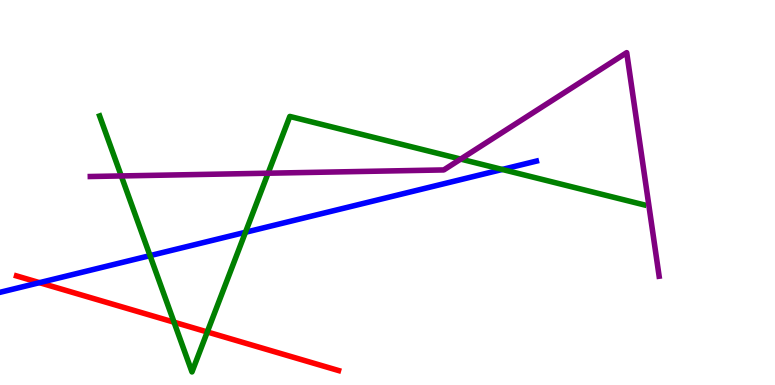[{'lines': ['blue', 'red'], 'intersections': [{'x': 0.51, 'y': 2.66}]}, {'lines': ['green', 'red'], 'intersections': [{'x': 2.25, 'y': 1.63}, {'x': 2.67, 'y': 1.38}]}, {'lines': ['purple', 'red'], 'intersections': []}, {'lines': ['blue', 'green'], 'intersections': [{'x': 1.94, 'y': 3.36}, {'x': 3.17, 'y': 3.97}, {'x': 6.48, 'y': 5.6}]}, {'lines': ['blue', 'purple'], 'intersections': []}, {'lines': ['green', 'purple'], 'intersections': [{'x': 1.56, 'y': 5.43}, {'x': 3.46, 'y': 5.5}, {'x': 5.94, 'y': 5.87}]}]